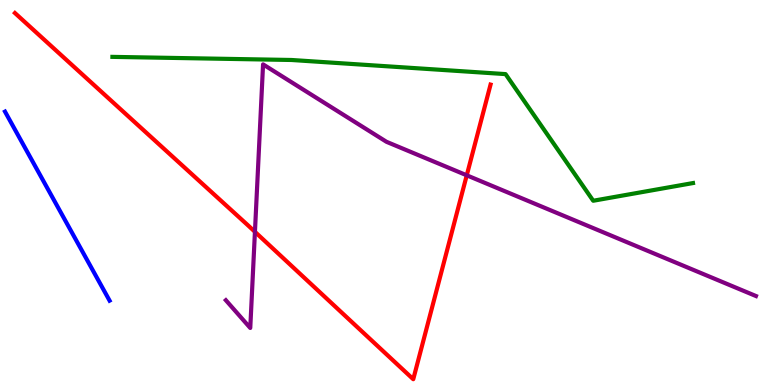[{'lines': ['blue', 'red'], 'intersections': []}, {'lines': ['green', 'red'], 'intersections': []}, {'lines': ['purple', 'red'], 'intersections': [{'x': 3.29, 'y': 3.98}, {'x': 6.02, 'y': 5.45}]}, {'lines': ['blue', 'green'], 'intersections': []}, {'lines': ['blue', 'purple'], 'intersections': []}, {'lines': ['green', 'purple'], 'intersections': []}]